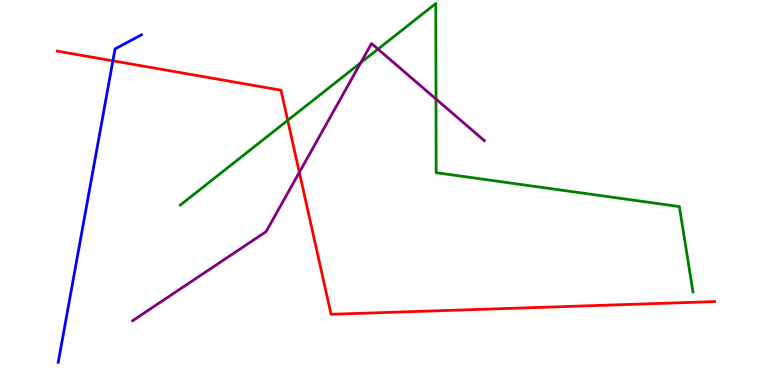[{'lines': ['blue', 'red'], 'intersections': [{'x': 1.46, 'y': 8.42}]}, {'lines': ['green', 'red'], 'intersections': [{'x': 3.71, 'y': 6.87}]}, {'lines': ['purple', 'red'], 'intersections': [{'x': 3.86, 'y': 5.52}]}, {'lines': ['blue', 'green'], 'intersections': []}, {'lines': ['blue', 'purple'], 'intersections': []}, {'lines': ['green', 'purple'], 'intersections': [{'x': 4.65, 'y': 8.37}, {'x': 4.88, 'y': 8.72}, {'x': 5.63, 'y': 7.43}]}]